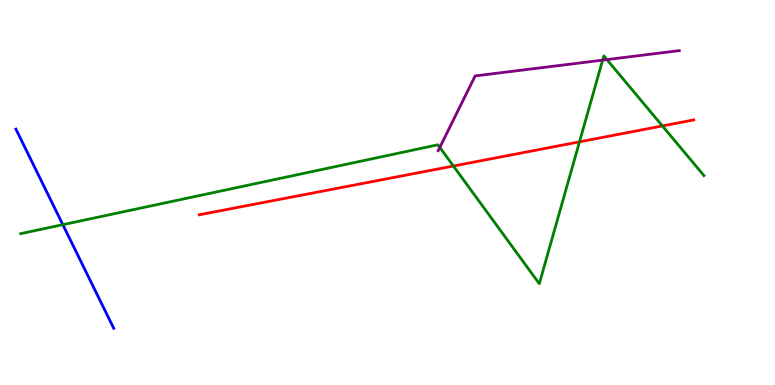[{'lines': ['blue', 'red'], 'intersections': []}, {'lines': ['green', 'red'], 'intersections': [{'x': 5.85, 'y': 5.69}, {'x': 7.48, 'y': 6.32}, {'x': 8.55, 'y': 6.73}]}, {'lines': ['purple', 'red'], 'intersections': []}, {'lines': ['blue', 'green'], 'intersections': [{'x': 0.811, 'y': 4.16}]}, {'lines': ['blue', 'purple'], 'intersections': []}, {'lines': ['green', 'purple'], 'intersections': [{'x': 5.68, 'y': 6.17}, {'x': 7.78, 'y': 8.44}, {'x': 7.83, 'y': 8.45}]}]